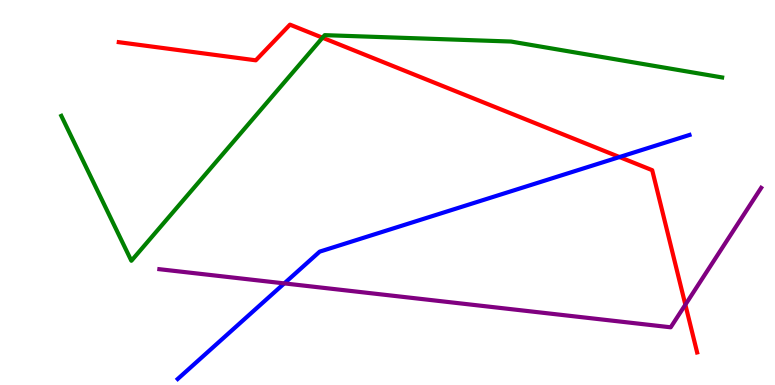[{'lines': ['blue', 'red'], 'intersections': [{'x': 7.99, 'y': 5.92}]}, {'lines': ['green', 'red'], 'intersections': [{'x': 4.16, 'y': 9.02}]}, {'lines': ['purple', 'red'], 'intersections': [{'x': 8.84, 'y': 2.09}]}, {'lines': ['blue', 'green'], 'intersections': []}, {'lines': ['blue', 'purple'], 'intersections': [{'x': 3.67, 'y': 2.64}]}, {'lines': ['green', 'purple'], 'intersections': []}]